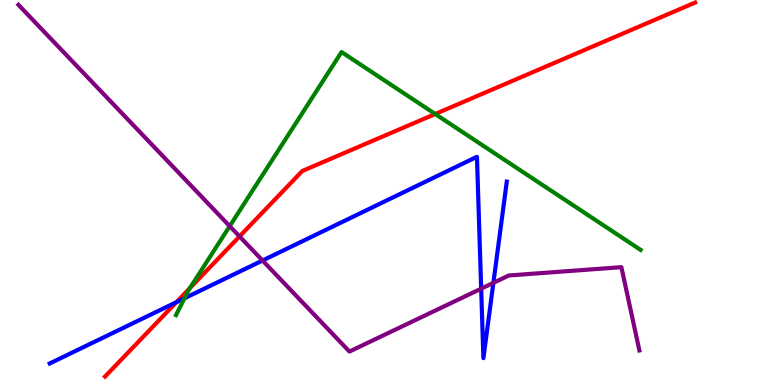[{'lines': ['blue', 'red'], 'intersections': [{'x': 2.28, 'y': 2.15}]}, {'lines': ['green', 'red'], 'intersections': [{'x': 2.45, 'y': 2.52}, {'x': 5.62, 'y': 7.04}]}, {'lines': ['purple', 'red'], 'intersections': [{'x': 3.09, 'y': 3.86}]}, {'lines': ['blue', 'green'], 'intersections': [{'x': 2.38, 'y': 2.25}]}, {'lines': ['blue', 'purple'], 'intersections': [{'x': 3.39, 'y': 3.23}, {'x': 6.21, 'y': 2.5}, {'x': 6.37, 'y': 2.65}]}, {'lines': ['green', 'purple'], 'intersections': [{'x': 2.96, 'y': 4.13}]}]